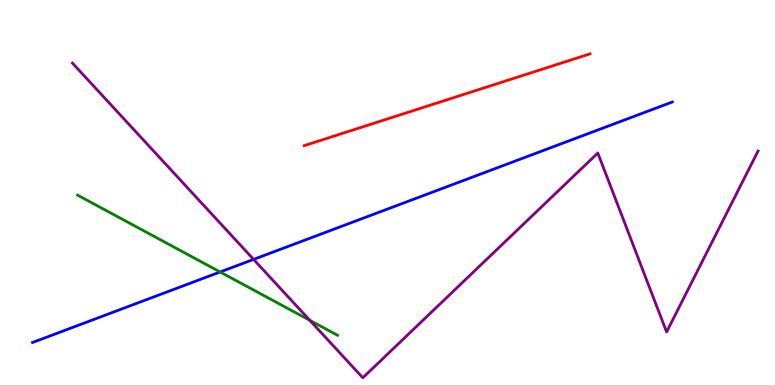[{'lines': ['blue', 'red'], 'intersections': []}, {'lines': ['green', 'red'], 'intersections': []}, {'lines': ['purple', 'red'], 'intersections': []}, {'lines': ['blue', 'green'], 'intersections': [{'x': 2.84, 'y': 2.94}]}, {'lines': ['blue', 'purple'], 'intersections': [{'x': 3.27, 'y': 3.26}]}, {'lines': ['green', 'purple'], 'intersections': [{'x': 4.0, 'y': 1.68}]}]